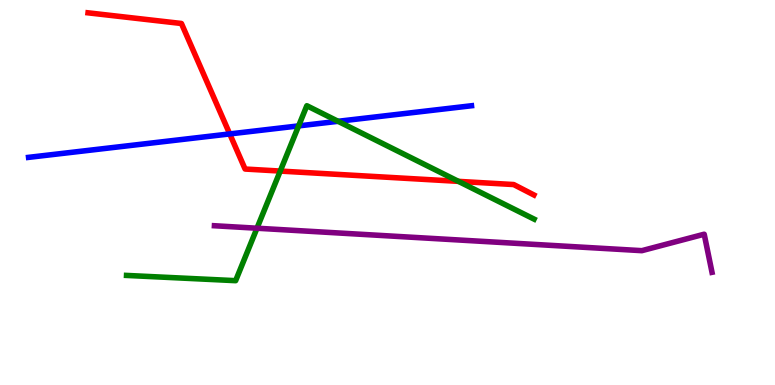[{'lines': ['blue', 'red'], 'intersections': [{'x': 2.96, 'y': 6.52}]}, {'lines': ['green', 'red'], 'intersections': [{'x': 3.62, 'y': 5.56}, {'x': 5.92, 'y': 5.29}]}, {'lines': ['purple', 'red'], 'intersections': []}, {'lines': ['blue', 'green'], 'intersections': [{'x': 3.85, 'y': 6.73}, {'x': 4.36, 'y': 6.85}]}, {'lines': ['blue', 'purple'], 'intersections': []}, {'lines': ['green', 'purple'], 'intersections': [{'x': 3.32, 'y': 4.07}]}]